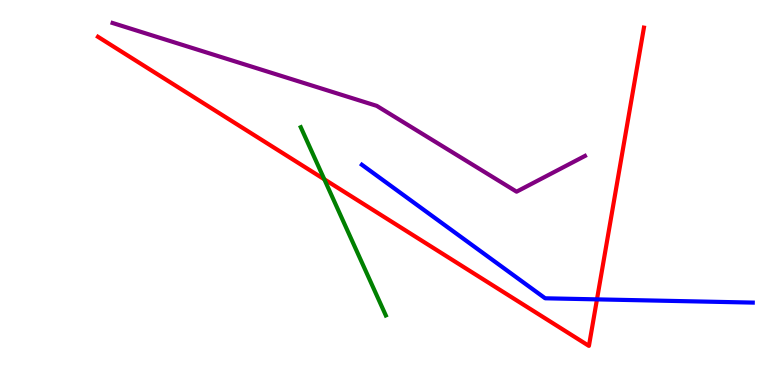[{'lines': ['blue', 'red'], 'intersections': [{'x': 7.7, 'y': 2.22}]}, {'lines': ['green', 'red'], 'intersections': [{'x': 4.18, 'y': 5.34}]}, {'lines': ['purple', 'red'], 'intersections': []}, {'lines': ['blue', 'green'], 'intersections': []}, {'lines': ['blue', 'purple'], 'intersections': []}, {'lines': ['green', 'purple'], 'intersections': []}]